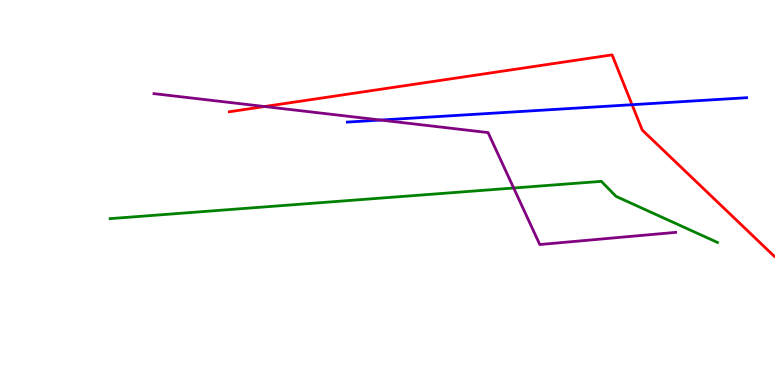[{'lines': ['blue', 'red'], 'intersections': [{'x': 8.16, 'y': 7.28}]}, {'lines': ['green', 'red'], 'intersections': []}, {'lines': ['purple', 'red'], 'intersections': [{'x': 3.41, 'y': 7.23}]}, {'lines': ['blue', 'green'], 'intersections': []}, {'lines': ['blue', 'purple'], 'intersections': [{'x': 4.91, 'y': 6.88}]}, {'lines': ['green', 'purple'], 'intersections': [{'x': 6.63, 'y': 5.12}]}]